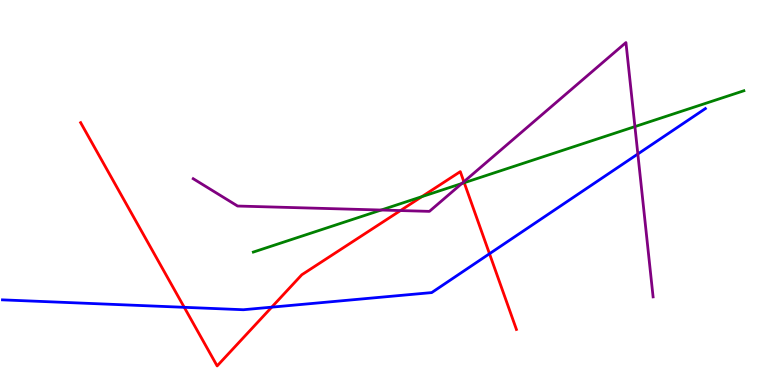[{'lines': ['blue', 'red'], 'intersections': [{'x': 2.38, 'y': 2.02}, {'x': 3.51, 'y': 2.02}, {'x': 6.32, 'y': 3.41}]}, {'lines': ['green', 'red'], 'intersections': [{'x': 5.44, 'y': 4.89}, {'x': 5.99, 'y': 5.25}]}, {'lines': ['purple', 'red'], 'intersections': [{'x': 5.17, 'y': 4.53}, {'x': 5.99, 'y': 5.28}]}, {'lines': ['blue', 'green'], 'intersections': []}, {'lines': ['blue', 'purple'], 'intersections': [{'x': 8.23, 'y': 6.0}]}, {'lines': ['green', 'purple'], 'intersections': [{'x': 4.92, 'y': 4.54}, {'x': 5.96, 'y': 5.23}, {'x': 8.19, 'y': 6.71}]}]